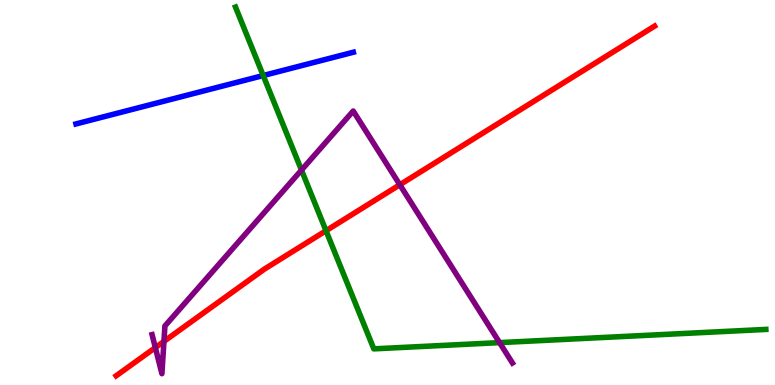[{'lines': ['blue', 'red'], 'intersections': []}, {'lines': ['green', 'red'], 'intersections': [{'x': 4.21, 'y': 4.01}]}, {'lines': ['purple', 'red'], 'intersections': [{'x': 2.0, 'y': 0.972}, {'x': 2.12, 'y': 1.13}, {'x': 5.16, 'y': 5.2}]}, {'lines': ['blue', 'green'], 'intersections': [{'x': 3.4, 'y': 8.04}]}, {'lines': ['blue', 'purple'], 'intersections': []}, {'lines': ['green', 'purple'], 'intersections': [{'x': 3.89, 'y': 5.58}, {'x': 6.45, 'y': 1.1}]}]